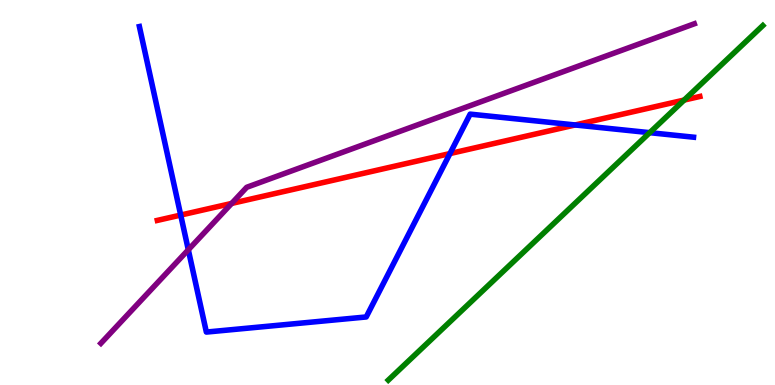[{'lines': ['blue', 'red'], 'intersections': [{'x': 2.33, 'y': 4.41}, {'x': 5.81, 'y': 6.01}, {'x': 7.42, 'y': 6.75}]}, {'lines': ['green', 'red'], 'intersections': [{'x': 8.83, 'y': 7.4}]}, {'lines': ['purple', 'red'], 'intersections': [{'x': 2.99, 'y': 4.72}]}, {'lines': ['blue', 'green'], 'intersections': [{'x': 8.38, 'y': 6.55}]}, {'lines': ['blue', 'purple'], 'intersections': [{'x': 2.43, 'y': 3.51}]}, {'lines': ['green', 'purple'], 'intersections': []}]